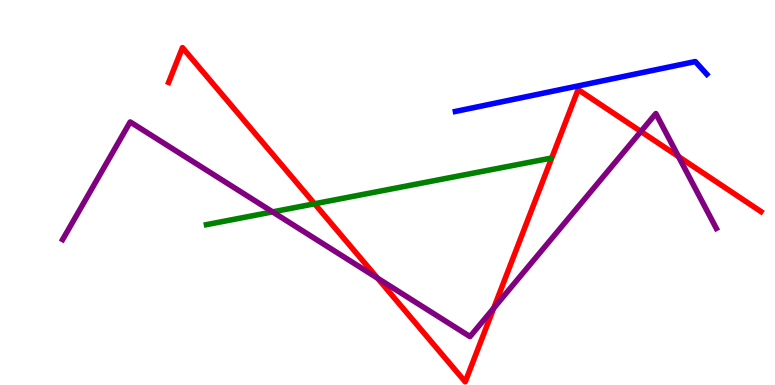[{'lines': ['blue', 'red'], 'intersections': []}, {'lines': ['green', 'red'], 'intersections': [{'x': 4.06, 'y': 4.71}]}, {'lines': ['purple', 'red'], 'intersections': [{'x': 4.87, 'y': 2.77}, {'x': 6.37, 'y': 2.0}, {'x': 8.27, 'y': 6.58}, {'x': 8.75, 'y': 5.93}]}, {'lines': ['blue', 'green'], 'intersections': []}, {'lines': ['blue', 'purple'], 'intersections': []}, {'lines': ['green', 'purple'], 'intersections': [{'x': 3.52, 'y': 4.5}]}]